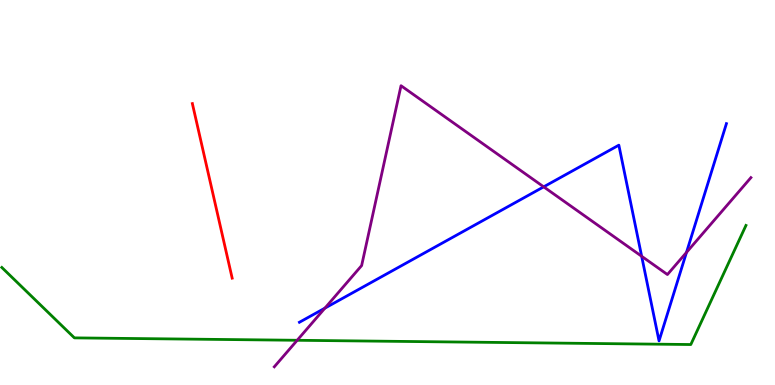[{'lines': ['blue', 'red'], 'intersections': []}, {'lines': ['green', 'red'], 'intersections': []}, {'lines': ['purple', 'red'], 'intersections': []}, {'lines': ['blue', 'green'], 'intersections': []}, {'lines': ['blue', 'purple'], 'intersections': [{'x': 4.19, 'y': 2.0}, {'x': 7.02, 'y': 5.15}, {'x': 8.28, 'y': 3.34}, {'x': 8.86, 'y': 3.44}]}, {'lines': ['green', 'purple'], 'intersections': [{'x': 3.83, 'y': 1.16}]}]